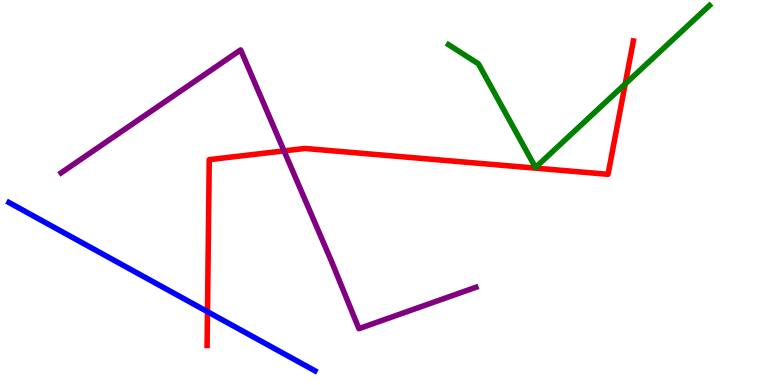[{'lines': ['blue', 'red'], 'intersections': [{'x': 2.68, 'y': 1.9}]}, {'lines': ['green', 'red'], 'intersections': [{'x': 8.07, 'y': 7.82}]}, {'lines': ['purple', 'red'], 'intersections': [{'x': 3.67, 'y': 6.08}]}, {'lines': ['blue', 'green'], 'intersections': []}, {'lines': ['blue', 'purple'], 'intersections': []}, {'lines': ['green', 'purple'], 'intersections': []}]